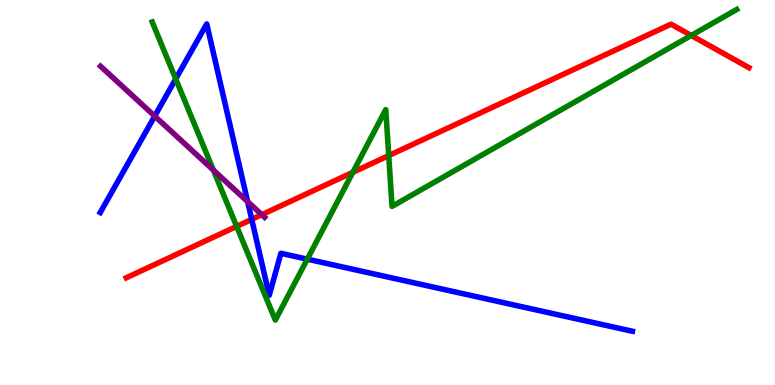[{'lines': ['blue', 'red'], 'intersections': [{'x': 3.25, 'y': 4.3}]}, {'lines': ['green', 'red'], 'intersections': [{'x': 3.05, 'y': 4.12}, {'x': 4.55, 'y': 5.53}, {'x': 5.02, 'y': 5.96}, {'x': 8.92, 'y': 9.08}]}, {'lines': ['purple', 'red'], 'intersections': [{'x': 3.38, 'y': 4.42}]}, {'lines': ['blue', 'green'], 'intersections': [{'x': 2.27, 'y': 7.95}, {'x': 3.97, 'y': 3.27}]}, {'lines': ['blue', 'purple'], 'intersections': [{'x': 2.0, 'y': 6.98}, {'x': 3.2, 'y': 4.76}]}, {'lines': ['green', 'purple'], 'intersections': [{'x': 2.75, 'y': 5.58}]}]